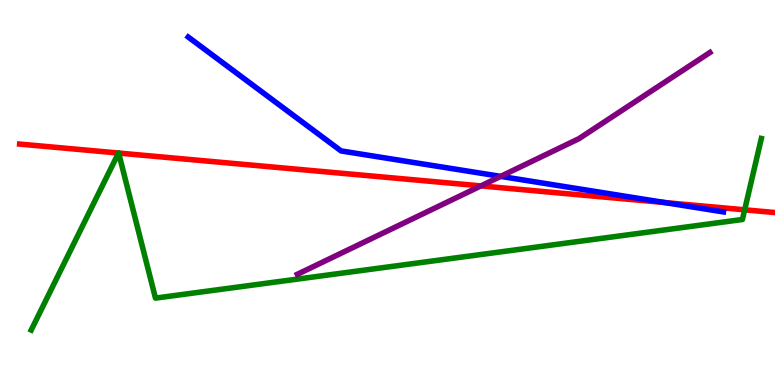[{'lines': ['blue', 'red'], 'intersections': [{'x': 8.58, 'y': 4.74}]}, {'lines': ['green', 'red'], 'intersections': [{'x': 1.53, 'y': 6.03}, {'x': 1.53, 'y': 6.02}, {'x': 9.61, 'y': 4.55}]}, {'lines': ['purple', 'red'], 'intersections': [{'x': 6.21, 'y': 5.17}]}, {'lines': ['blue', 'green'], 'intersections': []}, {'lines': ['blue', 'purple'], 'intersections': [{'x': 6.46, 'y': 5.42}]}, {'lines': ['green', 'purple'], 'intersections': []}]